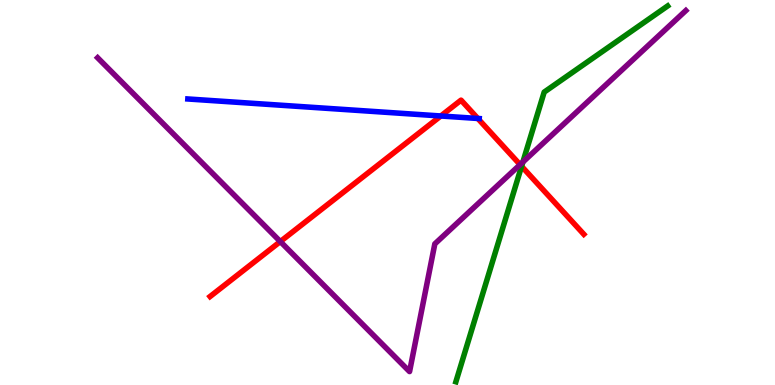[{'lines': ['blue', 'red'], 'intersections': [{'x': 5.69, 'y': 6.99}, {'x': 6.17, 'y': 6.92}]}, {'lines': ['green', 'red'], 'intersections': [{'x': 6.73, 'y': 5.68}]}, {'lines': ['purple', 'red'], 'intersections': [{'x': 3.62, 'y': 3.73}, {'x': 6.71, 'y': 5.72}]}, {'lines': ['blue', 'green'], 'intersections': []}, {'lines': ['blue', 'purple'], 'intersections': []}, {'lines': ['green', 'purple'], 'intersections': [{'x': 6.75, 'y': 5.79}]}]